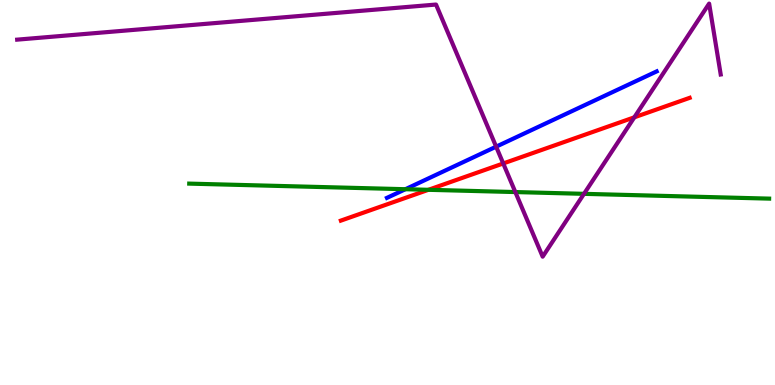[{'lines': ['blue', 'red'], 'intersections': []}, {'lines': ['green', 'red'], 'intersections': [{'x': 5.53, 'y': 5.07}]}, {'lines': ['purple', 'red'], 'intersections': [{'x': 6.49, 'y': 5.75}, {'x': 8.18, 'y': 6.95}]}, {'lines': ['blue', 'green'], 'intersections': [{'x': 5.23, 'y': 5.09}]}, {'lines': ['blue', 'purple'], 'intersections': [{'x': 6.4, 'y': 6.19}]}, {'lines': ['green', 'purple'], 'intersections': [{'x': 6.65, 'y': 5.01}, {'x': 7.54, 'y': 4.97}]}]